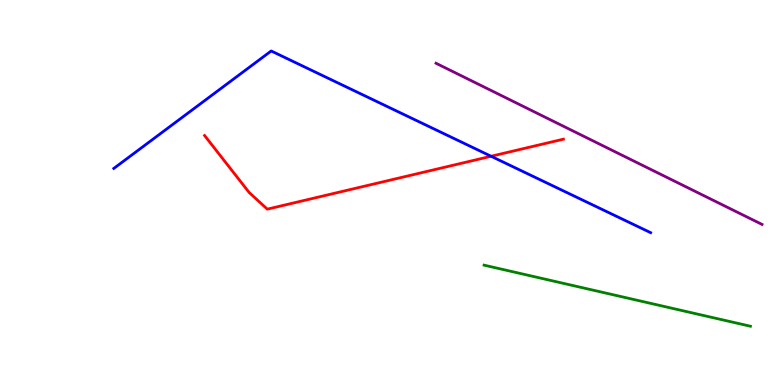[{'lines': ['blue', 'red'], 'intersections': [{'x': 6.34, 'y': 5.94}]}, {'lines': ['green', 'red'], 'intersections': []}, {'lines': ['purple', 'red'], 'intersections': []}, {'lines': ['blue', 'green'], 'intersections': []}, {'lines': ['blue', 'purple'], 'intersections': []}, {'lines': ['green', 'purple'], 'intersections': []}]